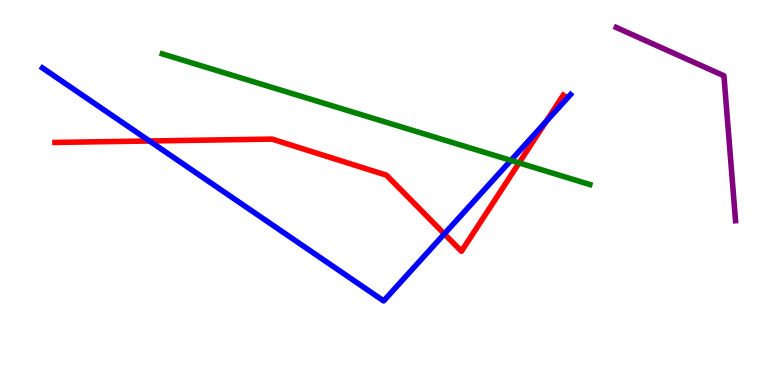[{'lines': ['blue', 'red'], 'intersections': [{'x': 1.93, 'y': 6.34}, {'x': 5.73, 'y': 3.92}, {'x': 7.04, 'y': 6.84}]}, {'lines': ['green', 'red'], 'intersections': [{'x': 6.7, 'y': 5.77}]}, {'lines': ['purple', 'red'], 'intersections': []}, {'lines': ['blue', 'green'], 'intersections': [{'x': 6.59, 'y': 5.83}]}, {'lines': ['blue', 'purple'], 'intersections': []}, {'lines': ['green', 'purple'], 'intersections': []}]